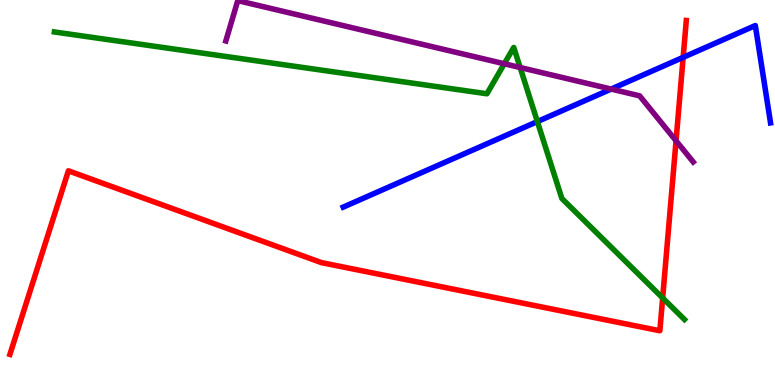[{'lines': ['blue', 'red'], 'intersections': [{'x': 8.81, 'y': 8.51}]}, {'lines': ['green', 'red'], 'intersections': [{'x': 8.55, 'y': 2.26}]}, {'lines': ['purple', 'red'], 'intersections': [{'x': 8.72, 'y': 6.34}]}, {'lines': ['blue', 'green'], 'intersections': [{'x': 6.93, 'y': 6.84}]}, {'lines': ['blue', 'purple'], 'intersections': [{'x': 7.89, 'y': 7.69}]}, {'lines': ['green', 'purple'], 'intersections': [{'x': 6.51, 'y': 8.34}, {'x': 6.71, 'y': 8.25}]}]